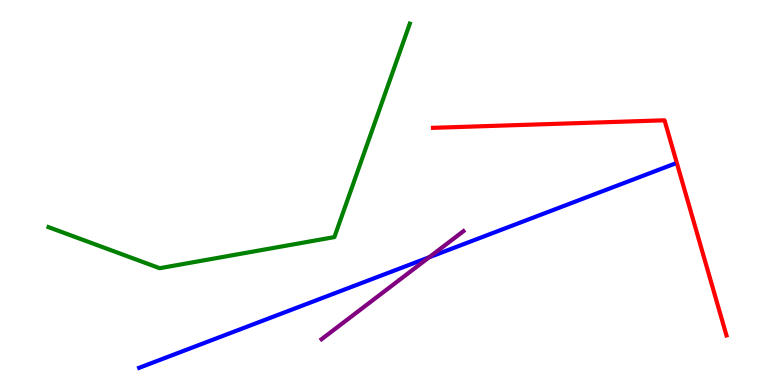[{'lines': ['blue', 'red'], 'intersections': []}, {'lines': ['green', 'red'], 'intersections': []}, {'lines': ['purple', 'red'], 'intersections': []}, {'lines': ['blue', 'green'], 'intersections': []}, {'lines': ['blue', 'purple'], 'intersections': [{'x': 5.54, 'y': 3.32}]}, {'lines': ['green', 'purple'], 'intersections': []}]